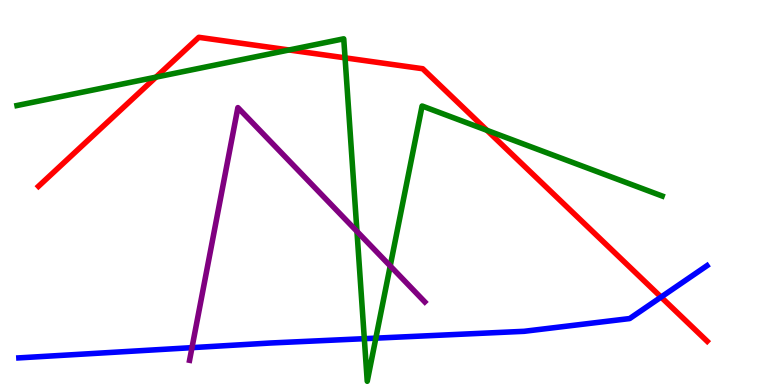[{'lines': ['blue', 'red'], 'intersections': [{'x': 8.53, 'y': 2.28}]}, {'lines': ['green', 'red'], 'intersections': [{'x': 2.01, 'y': 8.0}, {'x': 3.73, 'y': 8.7}, {'x': 4.45, 'y': 8.5}, {'x': 6.28, 'y': 6.61}]}, {'lines': ['purple', 'red'], 'intersections': []}, {'lines': ['blue', 'green'], 'intersections': [{'x': 4.7, 'y': 1.2}, {'x': 4.85, 'y': 1.22}]}, {'lines': ['blue', 'purple'], 'intersections': [{'x': 2.48, 'y': 0.97}]}, {'lines': ['green', 'purple'], 'intersections': [{'x': 4.61, 'y': 3.99}, {'x': 5.04, 'y': 3.09}]}]